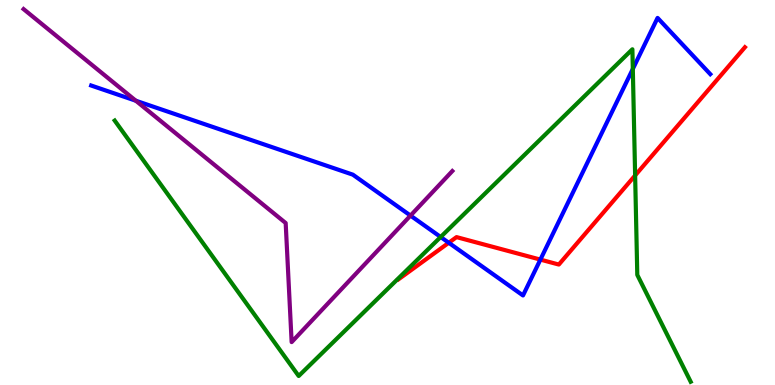[{'lines': ['blue', 'red'], 'intersections': [{'x': 5.79, 'y': 3.69}, {'x': 6.97, 'y': 3.26}]}, {'lines': ['green', 'red'], 'intersections': [{'x': 8.2, 'y': 5.44}]}, {'lines': ['purple', 'red'], 'intersections': []}, {'lines': ['blue', 'green'], 'intersections': [{'x': 5.69, 'y': 3.84}, {'x': 8.17, 'y': 8.21}]}, {'lines': ['blue', 'purple'], 'intersections': [{'x': 1.75, 'y': 7.38}, {'x': 5.3, 'y': 4.4}]}, {'lines': ['green', 'purple'], 'intersections': []}]